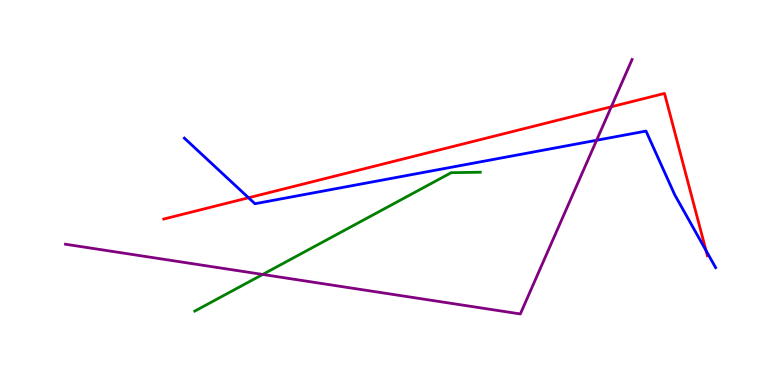[{'lines': ['blue', 'red'], 'intersections': [{'x': 3.21, 'y': 4.86}, {'x': 9.11, 'y': 3.49}]}, {'lines': ['green', 'red'], 'intersections': []}, {'lines': ['purple', 'red'], 'intersections': [{'x': 7.89, 'y': 7.23}]}, {'lines': ['blue', 'green'], 'intersections': []}, {'lines': ['blue', 'purple'], 'intersections': [{'x': 7.7, 'y': 6.36}]}, {'lines': ['green', 'purple'], 'intersections': [{'x': 3.39, 'y': 2.87}]}]